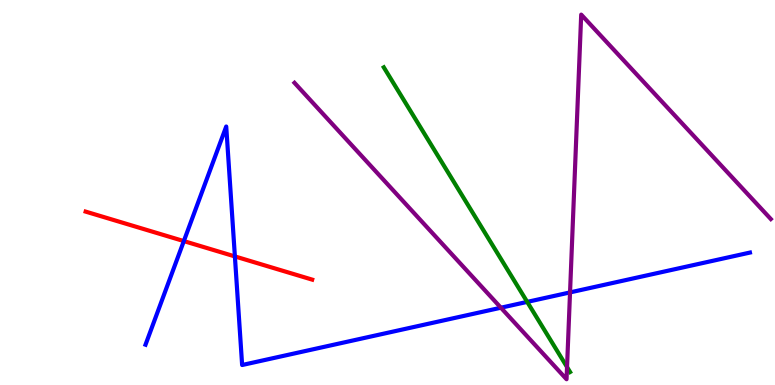[{'lines': ['blue', 'red'], 'intersections': [{'x': 2.37, 'y': 3.74}, {'x': 3.03, 'y': 3.34}]}, {'lines': ['green', 'red'], 'intersections': []}, {'lines': ['purple', 'red'], 'intersections': []}, {'lines': ['blue', 'green'], 'intersections': [{'x': 6.8, 'y': 2.16}]}, {'lines': ['blue', 'purple'], 'intersections': [{'x': 6.46, 'y': 2.01}, {'x': 7.36, 'y': 2.4}]}, {'lines': ['green', 'purple'], 'intersections': [{'x': 7.32, 'y': 0.467}]}]